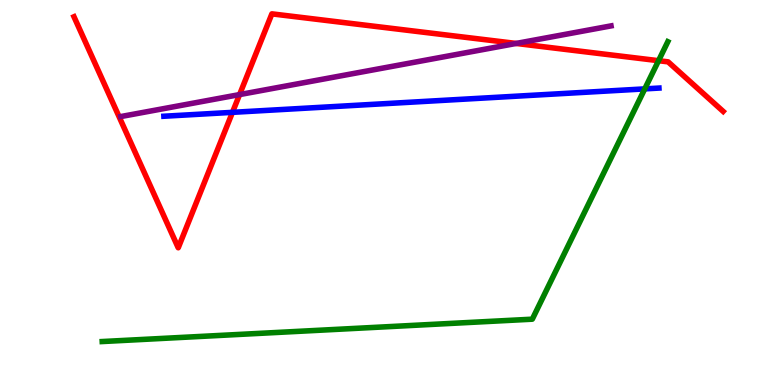[{'lines': ['blue', 'red'], 'intersections': [{'x': 3.0, 'y': 7.08}]}, {'lines': ['green', 'red'], 'intersections': [{'x': 8.5, 'y': 8.42}]}, {'lines': ['purple', 'red'], 'intersections': [{'x': 3.09, 'y': 7.54}, {'x': 6.66, 'y': 8.87}]}, {'lines': ['blue', 'green'], 'intersections': [{'x': 8.32, 'y': 7.69}]}, {'lines': ['blue', 'purple'], 'intersections': []}, {'lines': ['green', 'purple'], 'intersections': []}]